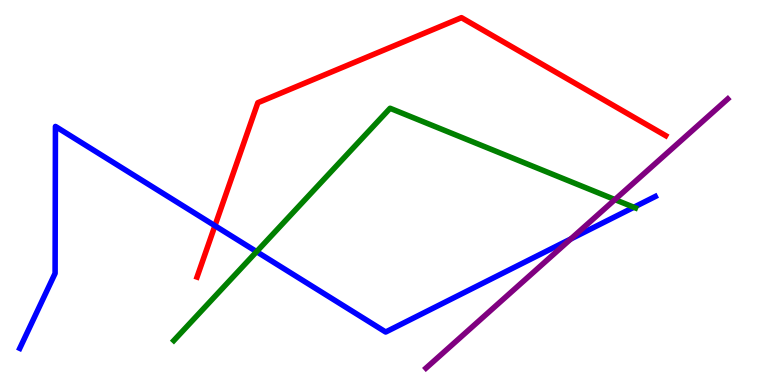[{'lines': ['blue', 'red'], 'intersections': [{'x': 2.77, 'y': 4.14}]}, {'lines': ['green', 'red'], 'intersections': []}, {'lines': ['purple', 'red'], 'intersections': []}, {'lines': ['blue', 'green'], 'intersections': [{'x': 3.31, 'y': 3.46}, {'x': 8.18, 'y': 4.62}]}, {'lines': ['blue', 'purple'], 'intersections': [{'x': 7.36, 'y': 3.79}]}, {'lines': ['green', 'purple'], 'intersections': [{'x': 7.93, 'y': 4.82}]}]